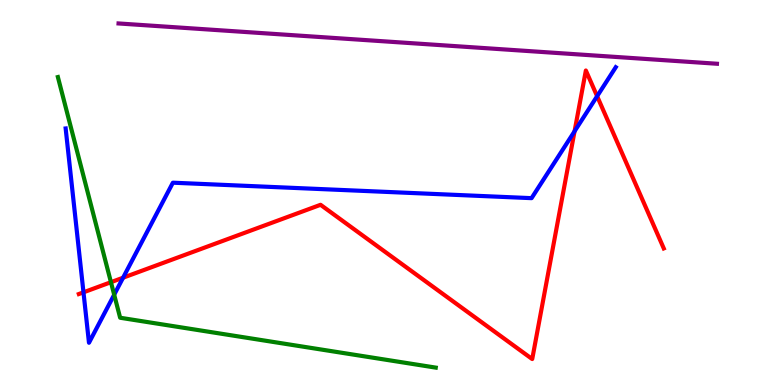[{'lines': ['blue', 'red'], 'intersections': [{'x': 1.08, 'y': 2.41}, {'x': 1.59, 'y': 2.79}, {'x': 7.41, 'y': 6.59}, {'x': 7.7, 'y': 7.5}]}, {'lines': ['green', 'red'], 'intersections': [{'x': 1.43, 'y': 2.67}]}, {'lines': ['purple', 'red'], 'intersections': []}, {'lines': ['blue', 'green'], 'intersections': [{'x': 1.47, 'y': 2.35}]}, {'lines': ['blue', 'purple'], 'intersections': []}, {'lines': ['green', 'purple'], 'intersections': []}]